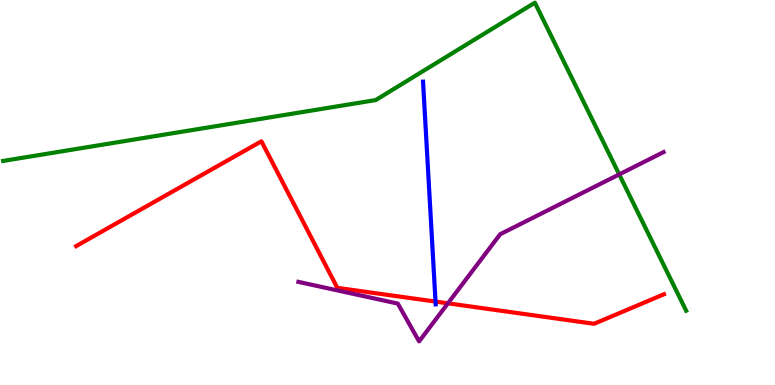[{'lines': ['blue', 'red'], 'intersections': [{'x': 5.62, 'y': 2.17}]}, {'lines': ['green', 'red'], 'intersections': []}, {'lines': ['purple', 'red'], 'intersections': [{'x': 5.78, 'y': 2.12}]}, {'lines': ['blue', 'green'], 'intersections': []}, {'lines': ['blue', 'purple'], 'intersections': []}, {'lines': ['green', 'purple'], 'intersections': [{'x': 7.99, 'y': 5.47}]}]